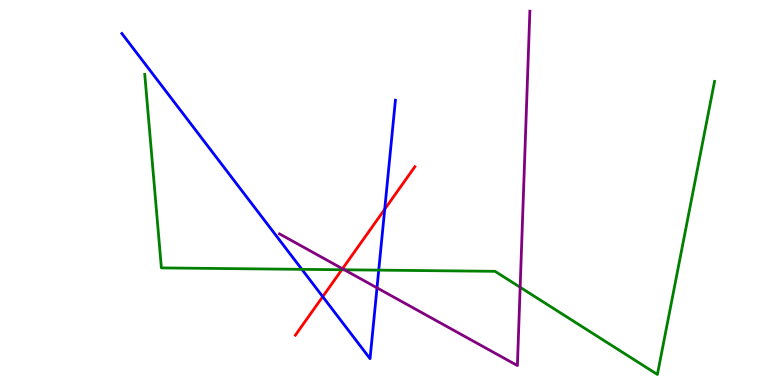[{'lines': ['blue', 'red'], 'intersections': [{'x': 4.16, 'y': 2.29}, {'x': 4.96, 'y': 4.57}]}, {'lines': ['green', 'red'], 'intersections': [{'x': 4.41, 'y': 2.99}]}, {'lines': ['purple', 'red'], 'intersections': [{'x': 4.42, 'y': 3.02}]}, {'lines': ['blue', 'green'], 'intersections': [{'x': 3.9, 'y': 3.0}, {'x': 4.89, 'y': 2.98}]}, {'lines': ['blue', 'purple'], 'intersections': [{'x': 4.86, 'y': 2.52}]}, {'lines': ['green', 'purple'], 'intersections': [{'x': 4.44, 'y': 2.99}, {'x': 6.71, 'y': 2.54}]}]